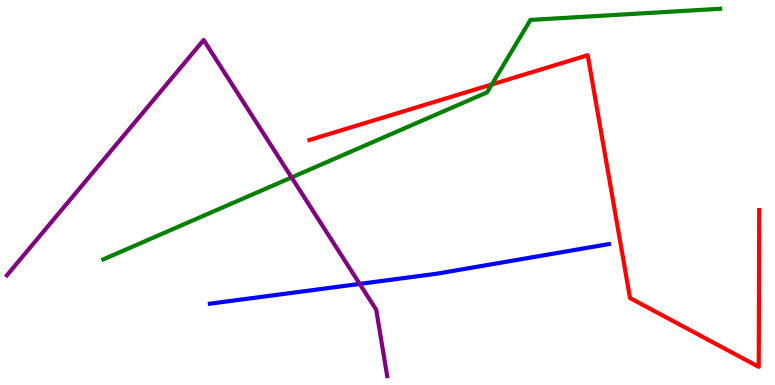[{'lines': ['blue', 'red'], 'intersections': []}, {'lines': ['green', 'red'], 'intersections': [{'x': 6.35, 'y': 7.81}]}, {'lines': ['purple', 'red'], 'intersections': []}, {'lines': ['blue', 'green'], 'intersections': []}, {'lines': ['blue', 'purple'], 'intersections': [{'x': 4.64, 'y': 2.63}]}, {'lines': ['green', 'purple'], 'intersections': [{'x': 3.76, 'y': 5.39}]}]